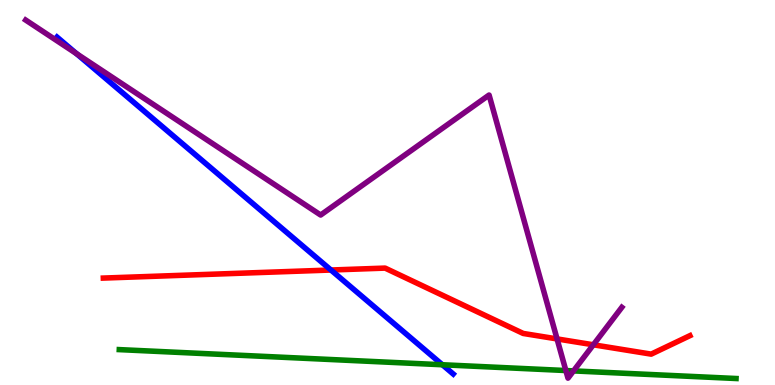[{'lines': ['blue', 'red'], 'intersections': [{'x': 4.27, 'y': 2.99}]}, {'lines': ['green', 'red'], 'intersections': []}, {'lines': ['purple', 'red'], 'intersections': [{'x': 7.19, 'y': 1.2}, {'x': 7.66, 'y': 1.04}]}, {'lines': ['blue', 'green'], 'intersections': [{'x': 5.71, 'y': 0.526}]}, {'lines': ['blue', 'purple'], 'intersections': [{'x': 0.987, 'y': 8.61}]}, {'lines': ['green', 'purple'], 'intersections': [{'x': 7.3, 'y': 0.376}, {'x': 7.4, 'y': 0.366}]}]